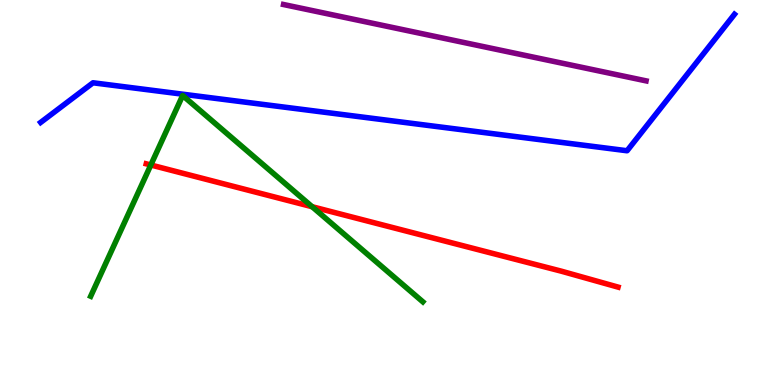[{'lines': ['blue', 'red'], 'intersections': []}, {'lines': ['green', 'red'], 'intersections': [{'x': 1.95, 'y': 5.71}, {'x': 4.03, 'y': 4.63}]}, {'lines': ['purple', 'red'], 'intersections': []}, {'lines': ['blue', 'green'], 'intersections': []}, {'lines': ['blue', 'purple'], 'intersections': []}, {'lines': ['green', 'purple'], 'intersections': []}]